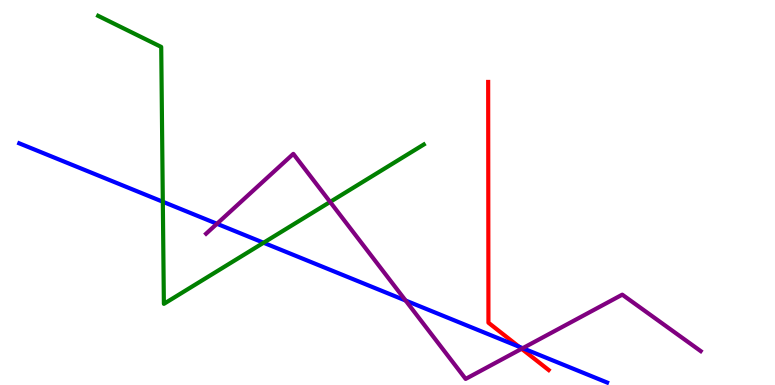[{'lines': ['blue', 'red'], 'intersections': [{'x': 6.7, 'y': 0.997}]}, {'lines': ['green', 'red'], 'intersections': []}, {'lines': ['purple', 'red'], 'intersections': [{'x': 6.73, 'y': 0.941}]}, {'lines': ['blue', 'green'], 'intersections': [{'x': 2.1, 'y': 4.76}, {'x': 3.4, 'y': 3.7}]}, {'lines': ['blue', 'purple'], 'intersections': [{'x': 2.8, 'y': 4.19}, {'x': 5.23, 'y': 2.19}, {'x': 6.75, 'y': 0.956}]}, {'lines': ['green', 'purple'], 'intersections': [{'x': 4.26, 'y': 4.75}]}]